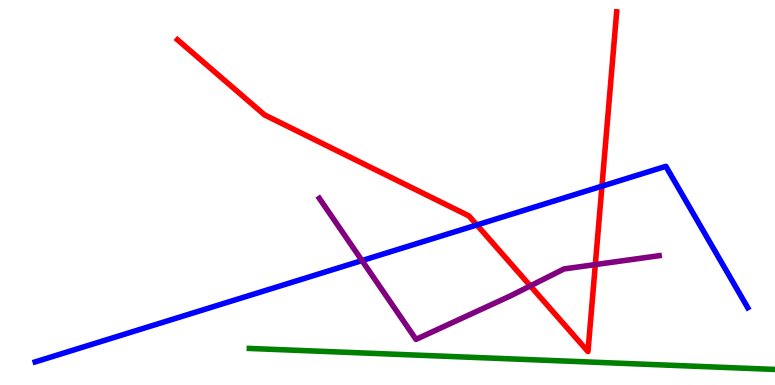[{'lines': ['blue', 'red'], 'intersections': [{'x': 6.15, 'y': 4.16}, {'x': 7.77, 'y': 5.16}]}, {'lines': ['green', 'red'], 'intersections': []}, {'lines': ['purple', 'red'], 'intersections': [{'x': 6.84, 'y': 2.57}, {'x': 7.68, 'y': 3.13}]}, {'lines': ['blue', 'green'], 'intersections': []}, {'lines': ['blue', 'purple'], 'intersections': [{'x': 4.67, 'y': 3.23}]}, {'lines': ['green', 'purple'], 'intersections': []}]